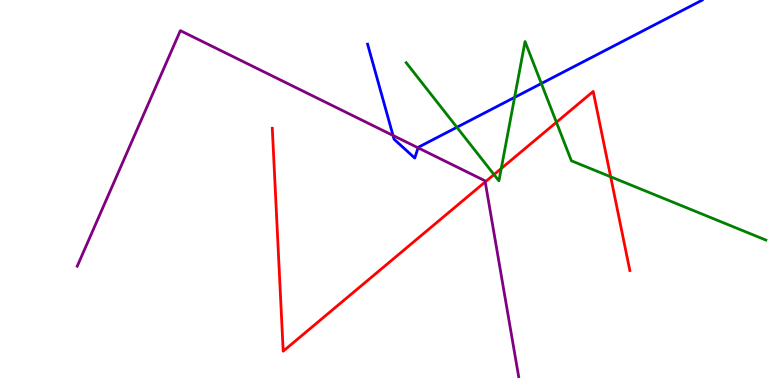[{'lines': ['blue', 'red'], 'intersections': []}, {'lines': ['green', 'red'], 'intersections': [{'x': 6.37, 'y': 5.47}, {'x': 6.47, 'y': 5.62}, {'x': 7.18, 'y': 6.82}, {'x': 7.88, 'y': 5.41}]}, {'lines': ['purple', 'red'], 'intersections': [{'x': 6.26, 'y': 5.27}]}, {'lines': ['blue', 'green'], 'intersections': [{'x': 5.9, 'y': 6.69}, {'x': 6.64, 'y': 7.47}, {'x': 6.99, 'y': 7.83}]}, {'lines': ['blue', 'purple'], 'intersections': [{'x': 5.07, 'y': 6.48}, {'x': 5.39, 'y': 6.16}]}, {'lines': ['green', 'purple'], 'intersections': []}]